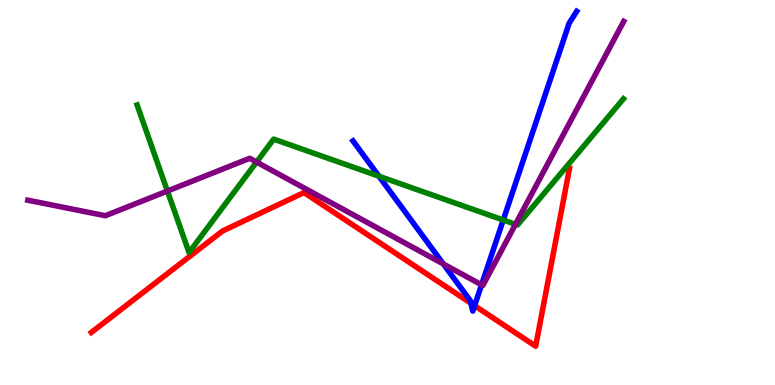[{'lines': ['blue', 'red'], 'intersections': [{'x': 6.08, 'y': 2.12}, {'x': 6.12, 'y': 2.06}]}, {'lines': ['green', 'red'], 'intersections': []}, {'lines': ['purple', 'red'], 'intersections': []}, {'lines': ['blue', 'green'], 'intersections': [{'x': 4.89, 'y': 5.42}, {'x': 6.49, 'y': 4.29}]}, {'lines': ['blue', 'purple'], 'intersections': [{'x': 5.72, 'y': 3.14}, {'x': 6.21, 'y': 2.6}]}, {'lines': ['green', 'purple'], 'intersections': [{'x': 2.16, 'y': 5.04}, {'x': 3.31, 'y': 5.79}, {'x': 6.65, 'y': 4.17}]}]